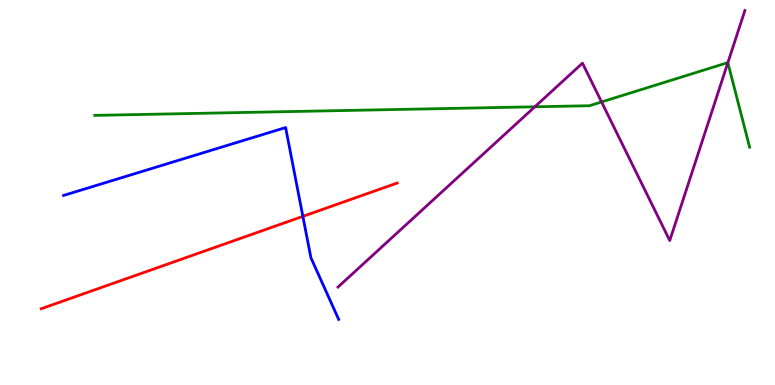[{'lines': ['blue', 'red'], 'intersections': [{'x': 3.91, 'y': 4.38}]}, {'lines': ['green', 'red'], 'intersections': []}, {'lines': ['purple', 'red'], 'intersections': []}, {'lines': ['blue', 'green'], 'intersections': []}, {'lines': ['blue', 'purple'], 'intersections': []}, {'lines': ['green', 'purple'], 'intersections': [{'x': 6.9, 'y': 7.23}, {'x': 7.76, 'y': 7.35}, {'x': 9.39, 'y': 8.37}]}]